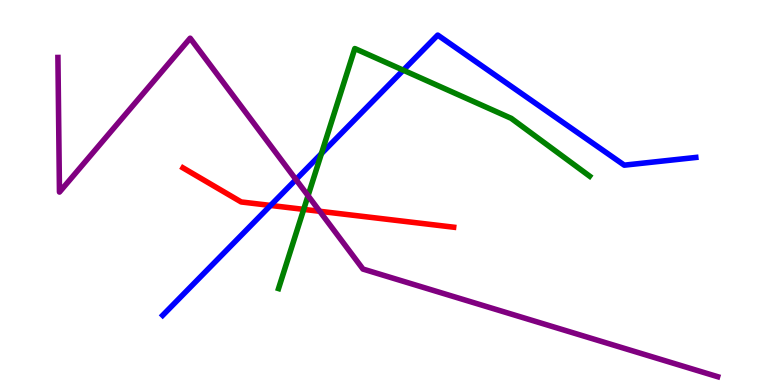[{'lines': ['blue', 'red'], 'intersections': [{'x': 3.49, 'y': 4.66}]}, {'lines': ['green', 'red'], 'intersections': [{'x': 3.92, 'y': 4.56}]}, {'lines': ['purple', 'red'], 'intersections': [{'x': 4.13, 'y': 4.51}]}, {'lines': ['blue', 'green'], 'intersections': [{'x': 4.15, 'y': 6.01}, {'x': 5.2, 'y': 8.18}]}, {'lines': ['blue', 'purple'], 'intersections': [{'x': 3.82, 'y': 5.34}]}, {'lines': ['green', 'purple'], 'intersections': [{'x': 3.97, 'y': 4.92}]}]